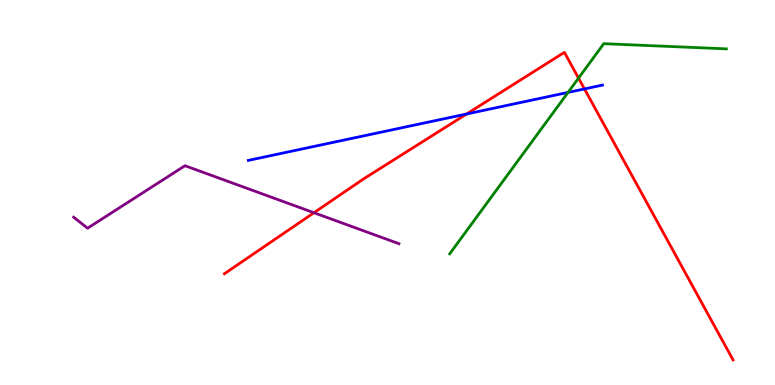[{'lines': ['blue', 'red'], 'intersections': [{'x': 6.02, 'y': 7.04}, {'x': 7.54, 'y': 7.69}]}, {'lines': ['green', 'red'], 'intersections': [{'x': 7.46, 'y': 7.97}]}, {'lines': ['purple', 'red'], 'intersections': [{'x': 4.05, 'y': 4.47}]}, {'lines': ['blue', 'green'], 'intersections': [{'x': 7.33, 'y': 7.6}]}, {'lines': ['blue', 'purple'], 'intersections': []}, {'lines': ['green', 'purple'], 'intersections': []}]